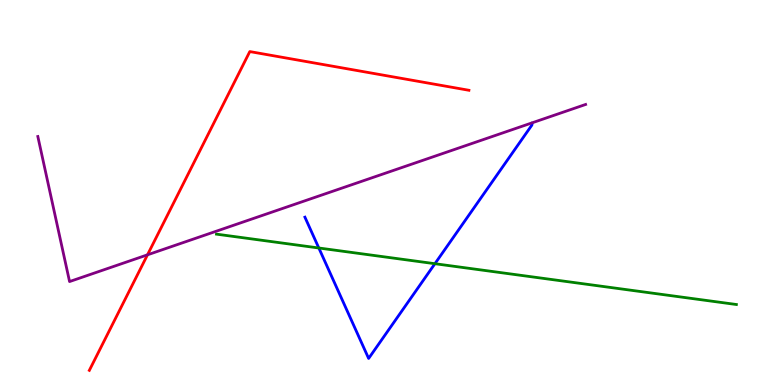[{'lines': ['blue', 'red'], 'intersections': []}, {'lines': ['green', 'red'], 'intersections': []}, {'lines': ['purple', 'red'], 'intersections': [{'x': 1.9, 'y': 3.38}]}, {'lines': ['blue', 'green'], 'intersections': [{'x': 4.11, 'y': 3.56}, {'x': 5.61, 'y': 3.15}]}, {'lines': ['blue', 'purple'], 'intersections': []}, {'lines': ['green', 'purple'], 'intersections': []}]